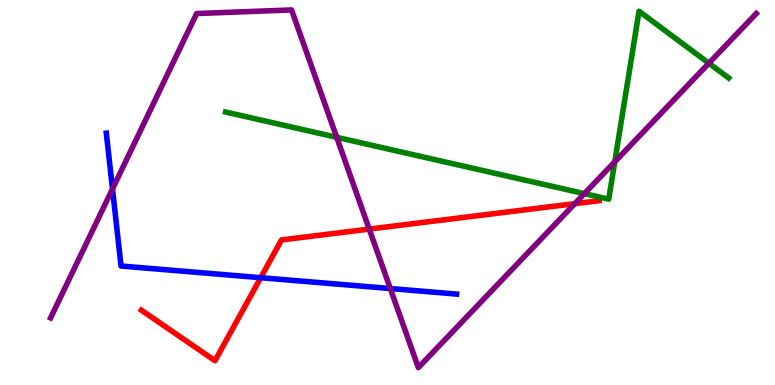[{'lines': ['blue', 'red'], 'intersections': [{'x': 3.36, 'y': 2.79}]}, {'lines': ['green', 'red'], 'intersections': []}, {'lines': ['purple', 'red'], 'intersections': [{'x': 4.76, 'y': 4.05}, {'x': 7.42, 'y': 4.71}]}, {'lines': ['blue', 'green'], 'intersections': []}, {'lines': ['blue', 'purple'], 'intersections': [{'x': 1.45, 'y': 5.09}, {'x': 5.04, 'y': 2.51}]}, {'lines': ['green', 'purple'], 'intersections': [{'x': 4.34, 'y': 6.43}, {'x': 7.54, 'y': 4.97}, {'x': 7.93, 'y': 5.8}, {'x': 9.15, 'y': 8.36}]}]